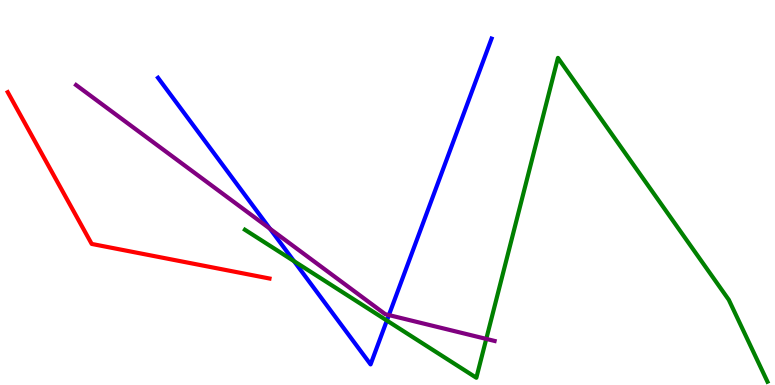[{'lines': ['blue', 'red'], 'intersections': []}, {'lines': ['green', 'red'], 'intersections': []}, {'lines': ['purple', 'red'], 'intersections': []}, {'lines': ['blue', 'green'], 'intersections': [{'x': 3.79, 'y': 3.22}, {'x': 4.99, 'y': 1.67}]}, {'lines': ['blue', 'purple'], 'intersections': [{'x': 3.48, 'y': 4.06}, {'x': 5.02, 'y': 1.82}]}, {'lines': ['green', 'purple'], 'intersections': [{'x': 6.27, 'y': 1.2}]}]